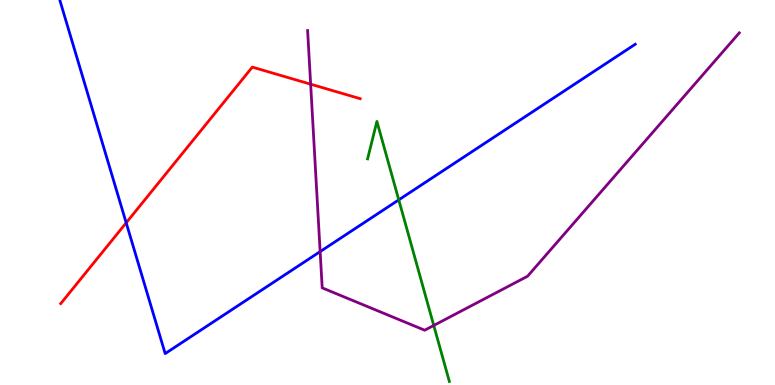[{'lines': ['blue', 'red'], 'intersections': [{'x': 1.63, 'y': 4.21}]}, {'lines': ['green', 'red'], 'intersections': []}, {'lines': ['purple', 'red'], 'intersections': [{'x': 4.01, 'y': 7.81}]}, {'lines': ['blue', 'green'], 'intersections': [{'x': 5.15, 'y': 4.81}]}, {'lines': ['blue', 'purple'], 'intersections': [{'x': 4.13, 'y': 3.46}]}, {'lines': ['green', 'purple'], 'intersections': [{'x': 5.6, 'y': 1.55}]}]